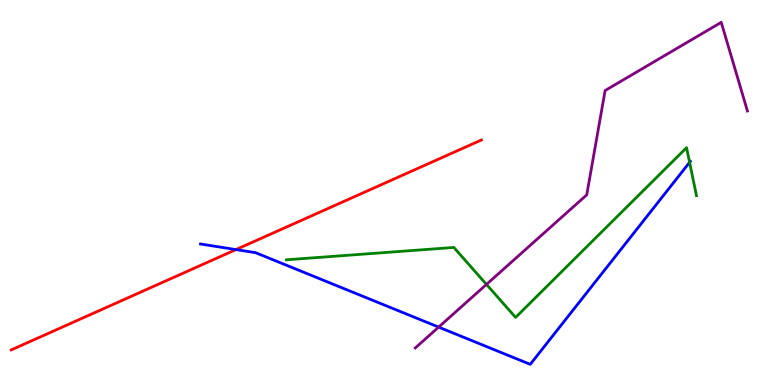[{'lines': ['blue', 'red'], 'intersections': [{'x': 3.04, 'y': 3.52}]}, {'lines': ['green', 'red'], 'intersections': []}, {'lines': ['purple', 'red'], 'intersections': []}, {'lines': ['blue', 'green'], 'intersections': [{'x': 8.9, 'y': 5.78}]}, {'lines': ['blue', 'purple'], 'intersections': [{'x': 5.66, 'y': 1.5}]}, {'lines': ['green', 'purple'], 'intersections': [{'x': 6.28, 'y': 2.61}]}]